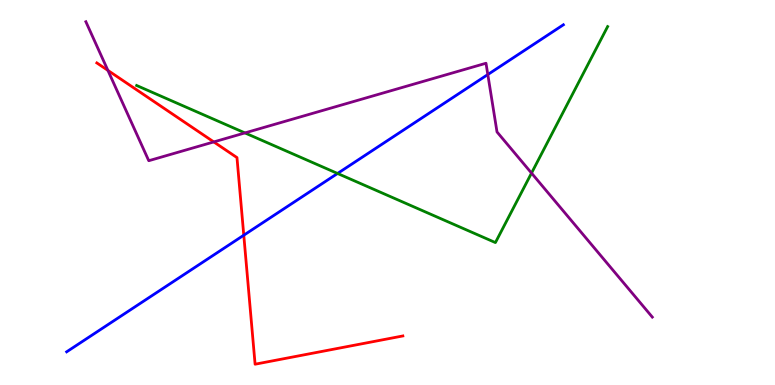[{'lines': ['blue', 'red'], 'intersections': [{'x': 3.15, 'y': 3.89}]}, {'lines': ['green', 'red'], 'intersections': []}, {'lines': ['purple', 'red'], 'intersections': [{'x': 1.39, 'y': 8.17}, {'x': 2.76, 'y': 6.31}]}, {'lines': ['blue', 'green'], 'intersections': [{'x': 4.36, 'y': 5.49}]}, {'lines': ['blue', 'purple'], 'intersections': [{'x': 6.29, 'y': 8.06}]}, {'lines': ['green', 'purple'], 'intersections': [{'x': 3.16, 'y': 6.55}, {'x': 6.86, 'y': 5.5}]}]